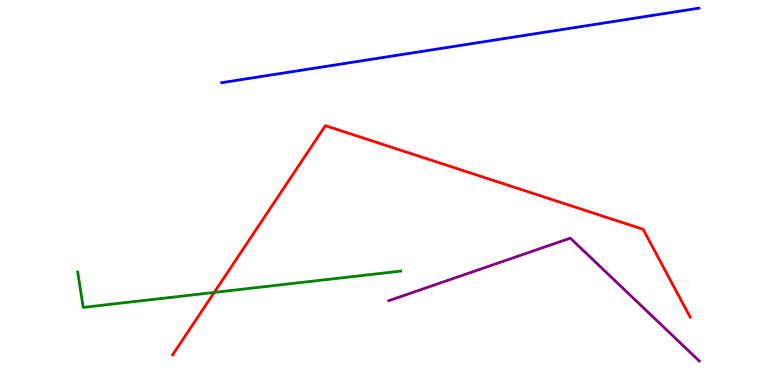[{'lines': ['blue', 'red'], 'intersections': []}, {'lines': ['green', 'red'], 'intersections': [{'x': 2.76, 'y': 2.4}]}, {'lines': ['purple', 'red'], 'intersections': []}, {'lines': ['blue', 'green'], 'intersections': []}, {'lines': ['blue', 'purple'], 'intersections': []}, {'lines': ['green', 'purple'], 'intersections': []}]